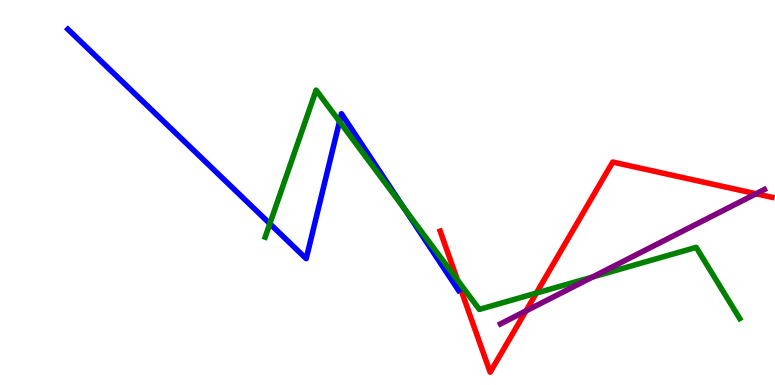[{'lines': ['blue', 'red'], 'intersections': []}, {'lines': ['green', 'red'], 'intersections': [{'x': 5.9, 'y': 2.72}, {'x': 6.92, 'y': 2.39}]}, {'lines': ['purple', 'red'], 'intersections': [{'x': 6.79, 'y': 1.92}, {'x': 9.75, 'y': 4.97}]}, {'lines': ['blue', 'green'], 'intersections': [{'x': 3.48, 'y': 4.19}, {'x': 4.38, 'y': 6.84}, {'x': 5.22, 'y': 4.57}]}, {'lines': ['blue', 'purple'], 'intersections': []}, {'lines': ['green', 'purple'], 'intersections': [{'x': 7.65, 'y': 2.8}]}]